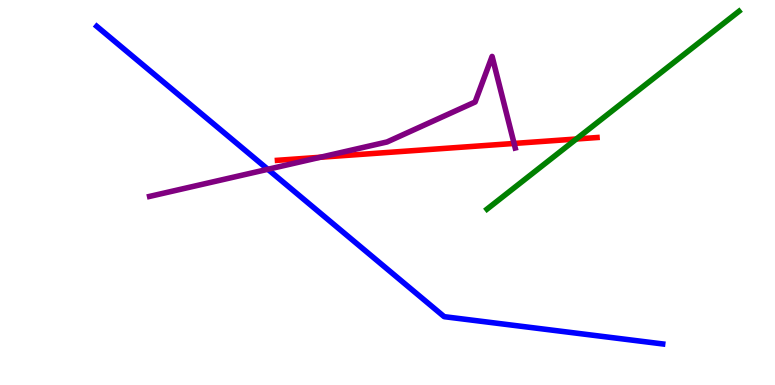[{'lines': ['blue', 'red'], 'intersections': []}, {'lines': ['green', 'red'], 'intersections': [{'x': 7.44, 'y': 6.39}]}, {'lines': ['purple', 'red'], 'intersections': [{'x': 4.13, 'y': 5.92}, {'x': 6.63, 'y': 6.27}]}, {'lines': ['blue', 'green'], 'intersections': []}, {'lines': ['blue', 'purple'], 'intersections': [{'x': 3.46, 'y': 5.6}]}, {'lines': ['green', 'purple'], 'intersections': []}]